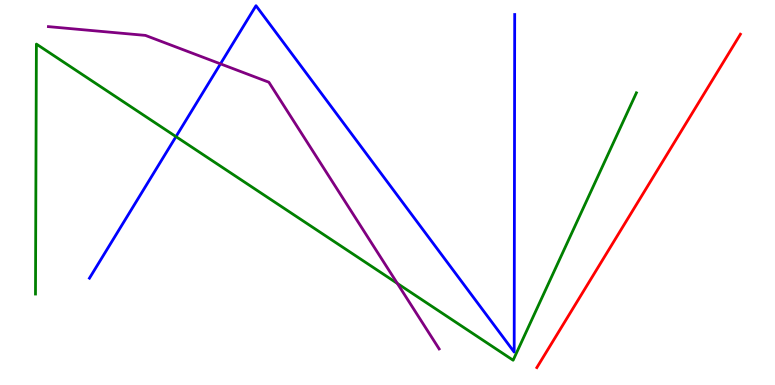[{'lines': ['blue', 'red'], 'intersections': []}, {'lines': ['green', 'red'], 'intersections': []}, {'lines': ['purple', 'red'], 'intersections': []}, {'lines': ['blue', 'green'], 'intersections': [{'x': 2.27, 'y': 6.45}]}, {'lines': ['blue', 'purple'], 'intersections': [{'x': 2.84, 'y': 8.34}]}, {'lines': ['green', 'purple'], 'intersections': [{'x': 5.13, 'y': 2.64}]}]